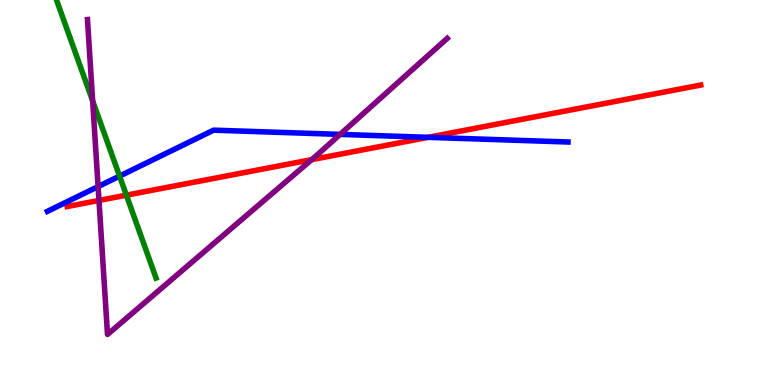[{'lines': ['blue', 'red'], 'intersections': [{'x': 5.52, 'y': 6.43}]}, {'lines': ['green', 'red'], 'intersections': [{'x': 1.63, 'y': 4.93}]}, {'lines': ['purple', 'red'], 'intersections': [{'x': 1.28, 'y': 4.79}, {'x': 4.02, 'y': 5.85}]}, {'lines': ['blue', 'green'], 'intersections': [{'x': 1.54, 'y': 5.43}]}, {'lines': ['blue', 'purple'], 'intersections': [{'x': 1.27, 'y': 5.15}, {'x': 4.39, 'y': 6.51}]}, {'lines': ['green', 'purple'], 'intersections': [{'x': 1.2, 'y': 7.38}]}]